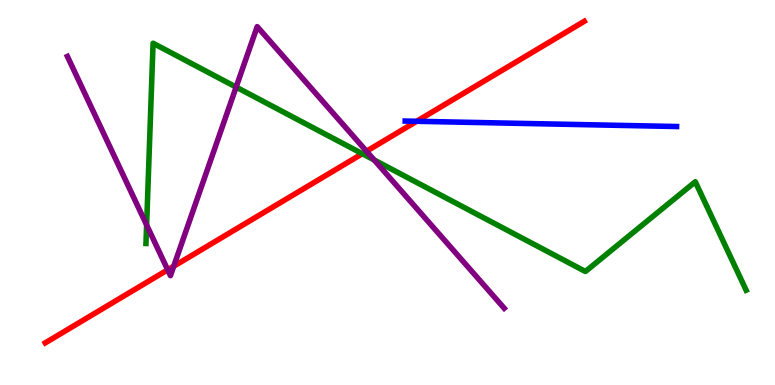[{'lines': ['blue', 'red'], 'intersections': [{'x': 5.38, 'y': 6.85}]}, {'lines': ['green', 'red'], 'intersections': [{'x': 4.68, 'y': 6.01}]}, {'lines': ['purple', 'red'], 'intersections': [{'x': 2.16, 'y': 2.99}, {'x': 2.24, 'y': 3.08}, {'x': 4.73, 'y': 6.07}]}, {'lines': ['blue', 'green'], 'intersections': []}, {'lines': ['blue', 'purple'], 'intersections': []}, {'lines': ['green', 'purple'], 'intersections': [{'x': 1.89, 'y': 4.16}, {'x': 3.05, 'y': 7.74}, {'x': 4.83, 'y': 5.85}]}]